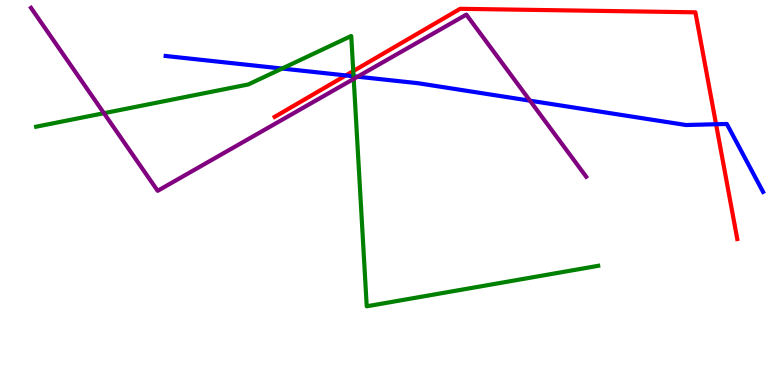[{'lines': ['blue', 'red'], 'intersections': [{'x': 4.46, 'y': 8.04}, {'x': 9.24, 'y': 6.77}]}, {'lines': ['green', 'red'], 'intersections': [{'x': 4.56, 'y': 8.15}]}, {'lines': ['purple', 'red'], 'intersections': []}, {'lines': ['blue', 'green'], 'intersections': [{'x': 3.64, 'y': 8.22}, {'x': 4.56, 'y': 8.02}]}, {'lines': ['blue', 'purple'], 'intersections': [{'x': 4.61, 'y': 8.01}, {'x': 6.84, 'y': 7.38}]}, {'lines': ['green', 'purple'], 'intersections': [{'x': 1.34, 'y': 7.06}, {'x': 4.56, 'y': 7.95}]}]